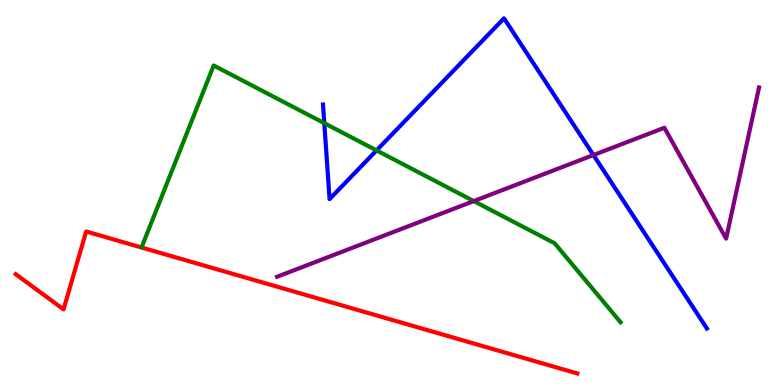[{'lines': ['blue', 'red'], 'intersections': []}, {'lines': ['green', 'red'], 'intersections': []}, {'lines': ['purple', 'red'], 'intersections': []}, {'lines': ['blue', 'green'], 'intersections': [{'x': 4.18, 'y': 6.8}, {'x': 4.86, 'y': 6.09}]}, {'lines': ['blue', 'purple'], 'intersections': [{'x': 7.66, 'y': 5.97}]}, {'lines': ['green', 'purple'], 'intersections': [{'x': 6.11, 'y': 4.78}]}]